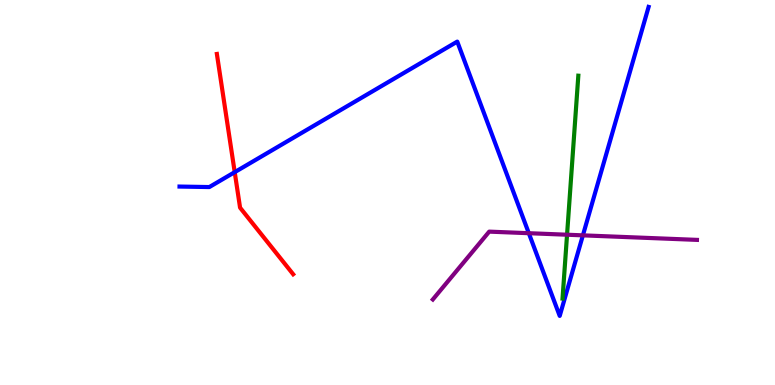[{'lines': ['blue', 'red'], 'intersections': [{'x': 3.03, 'y': 5.53}]}, {'lines': ['green', 'red'], 'intersections': []}, {'lines': ['purple', 'red'], 'intersections': []}, {'lines': ['blue', 'green'], 'intersections': []}, {'lines': ['blue', 'purple'], 'intersections': [{'x': 6.82, 'y': 3.94}, {'x': 7.52, 'y': 3.89}]}, {'lines': ['green', 'purple'], 'intersections': [{'x': 7.32, 'y': 3.9}]}]